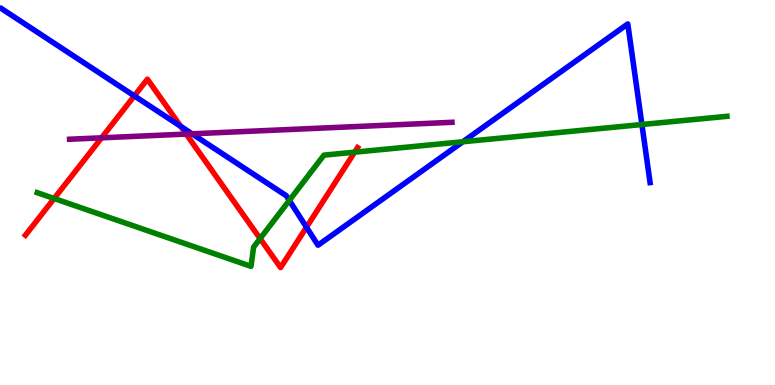[{'lines': ['blue', 'red'], 'intersections': [{'x': 1.73, 'y': 7.51}, {'x': 2.33, 'y': 6.72}, {'x': 3.95, 'y': 4.1}]}, {'lines': ['green', 'red'], 'intersections': [{'x': 0.698, 'y': 4.84}, {'x': 3.36, 'y': 3.8}, {'x': 4.58, 'y': 6.05}]}, {'lines': ['purple', 'red'], 'intersections': [{'x': 1.31, 'y': 6.42}, {'x': 2.4, 'y': 6.52}]}, {'lines': ['blue', 'green'], 'intersections': [{'x': 3.73, 'y': 4.79}, {'x': 5.97, 'y': 6.32}, {'x': 8.28, 'y': 6.77}]}, {'lines': ['blue', 'purple'], 'intersections': [{'x': 2.48, 'y': 6.52}]}, {'lines': ['green', 'purple'], 'intersections': []}]